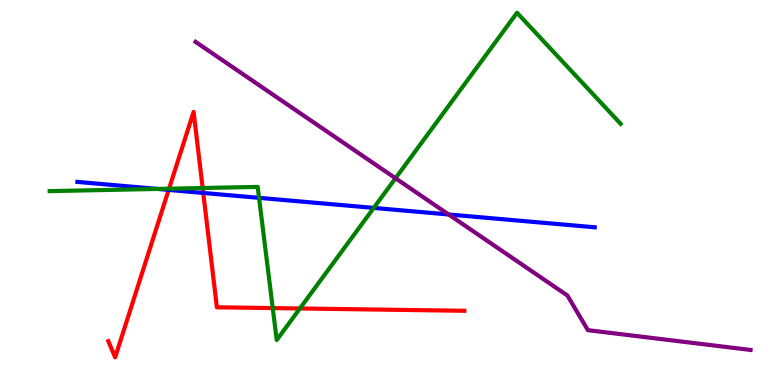[{'lines': ['blue', 'red'], 'intersections': [{'x': 2.18, 'y': 5.07}, {'x': 2.62, 'y': 4.99}]}, {'lines': ['green', 'red'], 'intersections': [{'x': 2.18, 'y': 5.1}, {'x': 2.62, 'y': 5.12}, {'x': 3.52, 'y': 2.0}, {'x': 3.87, 'y': 1.99}]}, {'lines': ['purple', 'red'], 'intersections': []}, {'lines': ['blue', 'green'], 'intersections': [{'x': 2.03, 'y': 5.09}, {'x': 3.34, 'y': 4.86}, {'x': 4.82, 'y': 4.6}]}, {'lines': ['blue', 'purple'], 'intersections': [{'x': 5.79, 'y': 4.43}]}, {'lines': ['green', 'purple'], 'intersections': [{'x': 5.1, 'y': 5.37}]}]